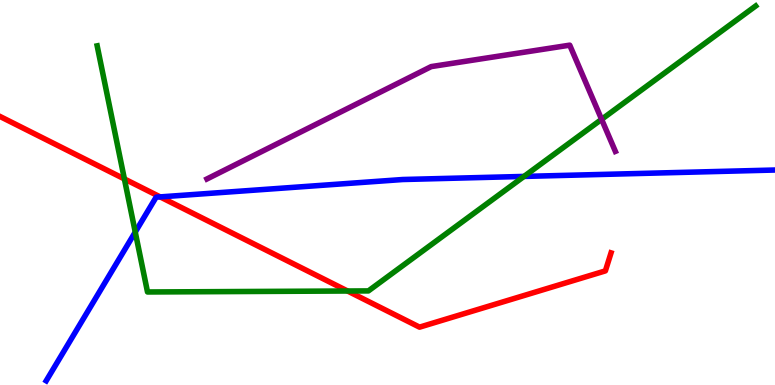[{'lines': ['blue', 'red'], 'intersections': [{'x': 2.07, 'y': 4.89}]}, {'lines': ['green', 'red'], 'intersections': [{'x': 1.61, 'y': 5.35}, {'x': 4.48, 'y': 2.44}]}, {'lines': ['purple', 'red'], 'intersections': []}, {'lines': ['blue', 'green'], 'intersections': [{'x': 1.75, 'y': 3.97}, {'x': 6.76, 'y': 5.42}]}, {'lines': ['blue', 'purple'], 'intersections': []}, {'lines': ['green', 'purple'], 'intersections': [{'x': 7.76, 'y': 6.9}]}]